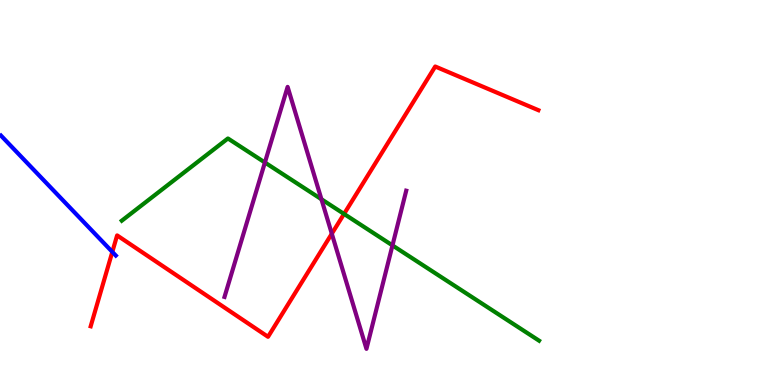[{'lines': ['blue', 'red'], 'intersections': [{'x': 1.45, 'y': 3.46}]}, {'lines': ['green', 'red'], 'intersections': [{'x': 4.44, 'y': 4.44}]}, {'lines': ['purple', 'red'], 'intersections': [{'x': 4.28, 'y': 3.93}]}, {'lines': ['blue', 'green'], 'intersections': []}, {'lines': ['blue', 'purple'], 'intersections': []}, {'lines': ['green', 'purple'], 'intersections': [{'x': 3.42, 'y': 5.78}, {'x': 4.15, 'y': 4.83}, {'x': 5.06, 'y': 3.63}]}]